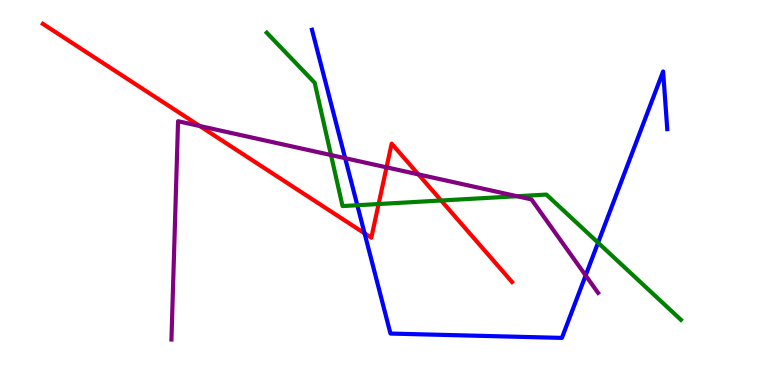[{'lines': ['blue', 'red'], 'intersections': [{'x': 4.7, 'y': 3.94}]}, {'lines': ['green', 'red'], 'intersections': [{'x': 4.89, 'y': 4.7}, {'x': 5.69, 'y': 4.79}]}, {'lines': ['purple', 'red'], 'intersections': [{'x': 2.58, 'y': 6.73}, {'x': 4.99, 'y': 5.65}, {'x': 5.4, 'y': 5.47}]}, {'lines': ['blue', 'green'], 'intersections': [{'x': 4.61, 'y': 4.67}, {'x': 7.72, 'y': 3.7}]}, {'lines': ['blue', 'purple'], 'intersections': [{'x': 4.45, 'y': 5.89}, {'x': 7.56, 'y': 2.85}]}, {'lines': ['green', 'purple'], 'intersections': [{'x': 4.27, 'y': 5.97}, {'x': 6.67, 'y': 4.9}]}]